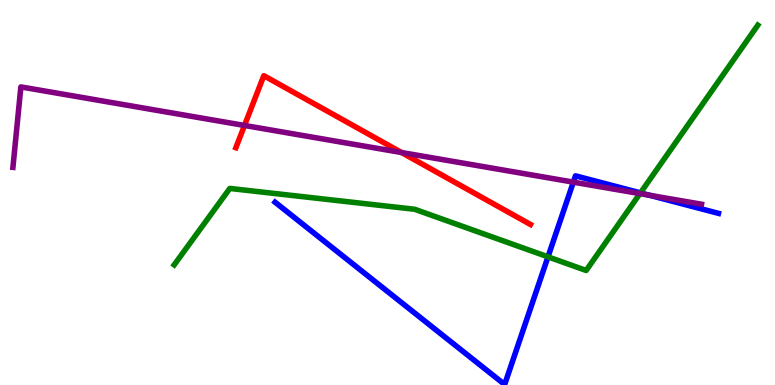[{'lines': ['blue', 'red'], 'intersections': []}, {'lines': ['green', 'red'], 'intersections': []}, {'lines': ['purple', 'red'], 'intersections': [{'x': 3.15, 'y': 6.74}, {'x': 5.18, 'y': 6.04}]}, {'lines': ['blue', 'green'], 'intersections': [{'x': 7.07, 'y': 3.33}, {'x': 8.26, 'y': 4.99}]}, {'lines': ['blue', 'purple'], 'intersections': [{'x': 7.4, 'y': 5.27}, {'x': 8.38, 'y': 4.93}]}, {'lines': ['green', 'purple'], 'intersections': [{'x': 8.26, 'y': 4.97}]}]